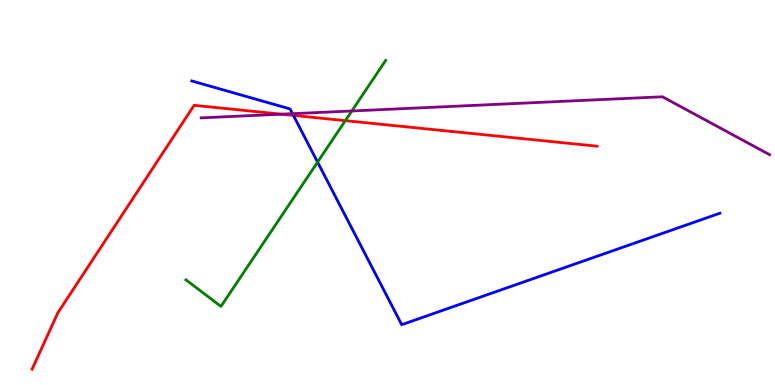[{'lines': ['blue', 'red'], 'intersections': [{'x': 3.79, 'y': 7.0}]}, {'lines': ['green', 'red'], 'intersections': [{'x': 4.46, 'y': 6.87}]}, {'lines': ['purple', 'red'], 'intersections': [{'x': 3.63, 'y': 7.03}]}, {'lines': ['blue', 'green'], 'intersections': [{'x': 4.1, 'y': 5.79}]}, {'lines': ['blue', 'purple'], 'intersections': [{'x': 3.77, 'y': 7.05}]}, {'lines': ['green', 'purple'], 'intersections': [{'x': 4.54, 'y': 7.12}]}]